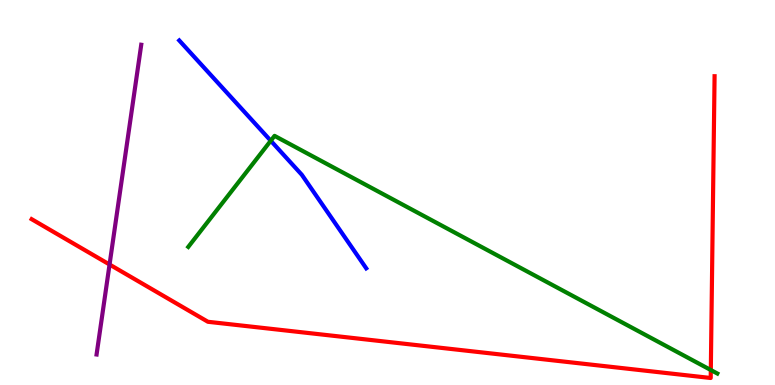[{'lines': ['blue', 'red'], 'intersections': []}, {'lines': ['green', 'red'], 'intersections': [{'x': 9.17, 'y': 0.389}]}, {'lines': ['purple', 'red'], 'intersections': [{'x': 1.41, 'y': 3.13}]}, {'lines': ['blue', 'green'], 'intersections': [{'x': 3.49, 'y': 6.34}]}, {'lines': ['blue', 'purple'], 'intersections': []}, {'lines': ['green', 'purple'], 'intersections': []}]